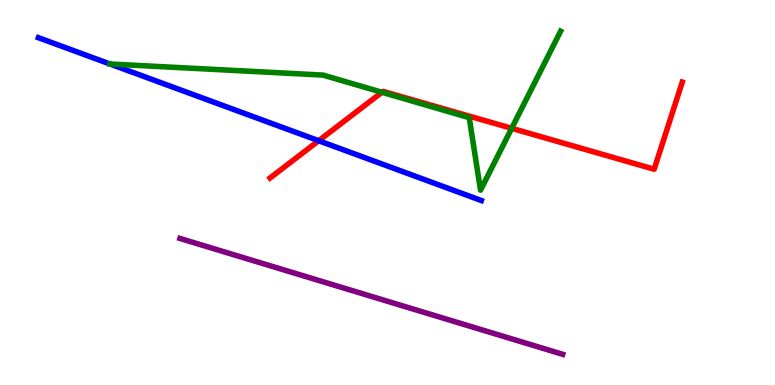[{'lines': ['blue', 'red'], 'intersections': [{'x': 4.11, 'y': 6.34}]}, {'lines': ['green', 'red'], 'intersections': [{'x': 4.93, 'y': 7.6}, {'x': 6.6, 'y': 6.67}]}, {'lines': ['purple', 'red'], 'intersections': []}, {'lines': ['blue', 'green'], 'intersections': []}, {'lines': ['blue', 'purple'], 'intersections': []}, {'lines': ['green', 'purple'], 'intersections': []}]